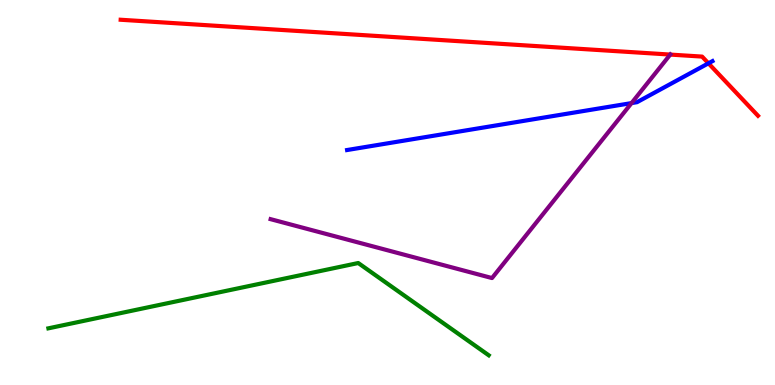[{'lines': ['blue', 'red'], 'intersections': [{'x': 9.14, 'y': 8.36}]}, {'lines': ['green', 'red'], 'intersections': []}, {'lines': ['purple', 'red'], 'intersections': [{'x': 8.65, 'y': 8.58}]}, {'lines': ['blue', 'green'], 'intersections': []}, {'lines': ['blue', 'purple'], 'intersections': [{'x': 8.15, 'y': 7.32}]}, {'lines': ['green', 'purple'], 'intersections': []}]